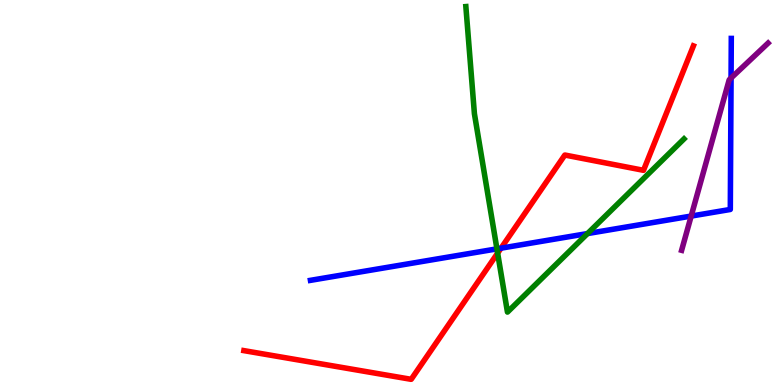[{'lines': ['blue', 'red'], 'intersections': [{'x': 6.47, 'y': 3.55}]}, {'lines': ['green', 'red'], 'intersections': [{'x': 6.42, 'y': 3.42}]}, {'lines': ['purple', 'red'], 'intersections': []}, {'lines': ['blue', 'green'], 'intersections': [{'x': 6.41, 'y': 3.54}, {'x': 7.58, 'y': 3.93}]}, {'lines': ['blue', 'purple'], 'intersections': [{'x': 8.92, 'y': 4.39}, {'x': 9.43, 'y': 7.97}]}, {'lines': ['green', 'purple'], 'intersections': []}]